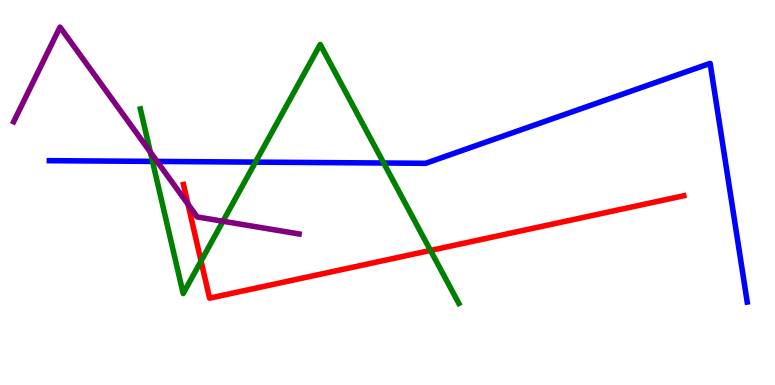[{'lines': ['blue', 'red'], 'intersections': []}, {'lines': ['green', 'red'], 'intersections': [{'x': 2.59, 'y': 3.22}, {'x': 5.55, 'y': 3.49}]}, {'lines': ['purple', 'red'], 'intersections': [{'x': 2.43, 'y': 4.7}]}, {'lines': ['blue', 'green'], 'intersections': [{'x': 1.97, 'y': 5.81}, {'x': 3.3, 'y': 5.79}, {'x': 4.95, 'y': 5.77}]}, {'lines': ['blue', 'purple'], 'intersections': [{'x': 2.03, 'y': 5.81}]}, {'lines': ['green', 'purple'], 'intersections': [{'x': 1.94, 'y': 6.05}, {'x': 2.88, 'y': 4.25}]}]